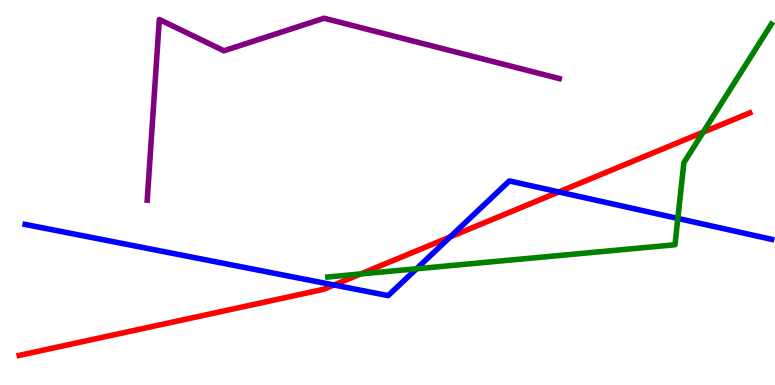[{'lines': ['blue', 'red'], 'intersections': [{'x': 4.31, 'y': 2.6}, {'x': 5.81, 'y': 3.85}, {'x': 7.21, 'y': 5.01}]}, {'lines': ['green', 'red'], 'intersections': [{'x': 4.65, 'y': 2.88}, {'x': 9.07, 'y': 6.57}]}, {'lines': ['purple', 'red'], 'intersections': []}, {'lines': ['blue', 'green'], 'intersections': [{'x': 5.37, 'y': 3.02}, {'x': 8.75, 'y': 4.33}]}, {'lines': ['blue', 'purple'], 'intersections': []}, {'lines': ['green', 'purple'], 'intersections': []}]